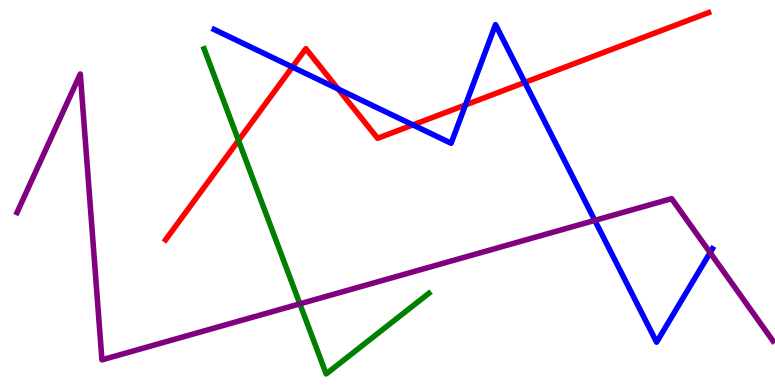[{'lines': ['blue', 'red'], 'intersections': [{'x': 3.77, 'y': 8.26}, {'x': 4.36, 'y': 7.69}, {'x': 5.33, 'y': 6.76}, {'x': 6.01, 'y': 7.27}, {'x': 6.77, 'y': 7.86}]}, {'lines': ['green', 'red'], 'intersections': [{'x': 3.08, 'y': 6.35}]}, {'lines': ['purple', 'red'], 'intersections': []}, {'lines': ['blue', 'green'], 'intersections': []}, {'lines': ['blue', 'purple'], 'intersections': [{'x': 7.68, 'y': 4.28}, {'x': 9.16, 'y': 3.44}]}, {'lines': ['green', 'purple'], 'intersections': [{'x': 3.87, 'y': 2.11}]}]